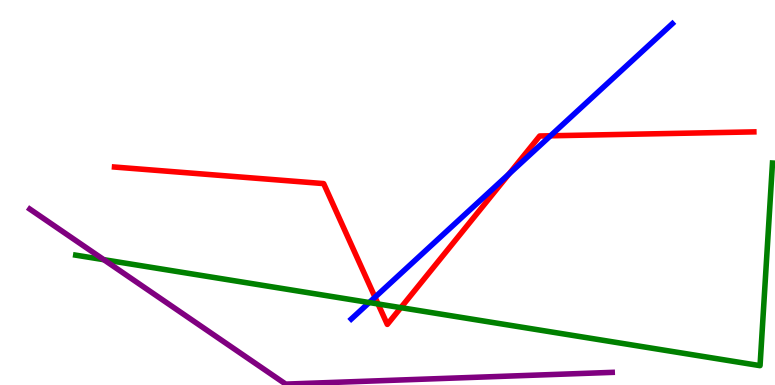[{'lines': ['blue', 'red'], 'intersections': [{'x': 4.84, 'y': 2.28}, {'x': 6.57, 'y': 5.48}, {'x': 7.1, 'y': 6.47}]}, {'lines': ['green', 'red'], 'intersections': [{'x': 4.88, 'y': 2.1}, {'x': 5.17, 'y': 2.01}]}, {'lines': ['purple', 'red'], 'intersections': []}, {'lines': ['blue', 'green'], 'intersections': [{'x': 4.76, 'y': 2.14}]}, {'lines': ['blue', 'purple'], 'intersections': []}, {'lines': ['green', 'purple'], 'intersections': [{'x': 1.34, 'y': 3.25}]}]